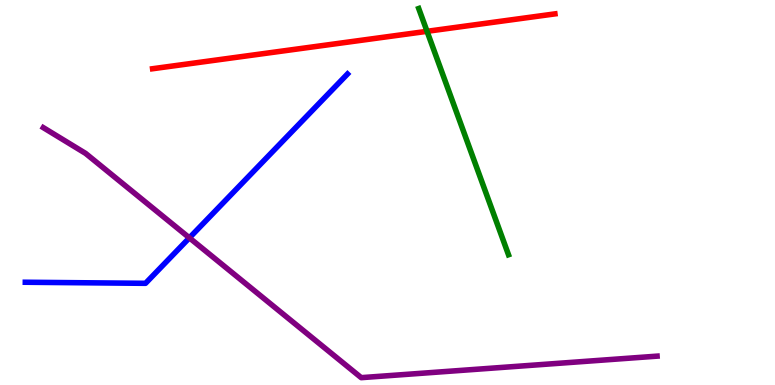[{'lines': ['blue', 'red'], 'intersections': []}, {'lines': ['green', 'red'], 'intersections': [{'x': 5.51, 'y': 9.19}]}, {'lines': ['purple', 'red'], 'intersections': []}, {'lines': ['blue', 'green'], 'intersections': []}, {'lines': ['blue', 'purple'], 'intersections': [{'x': 2.44, 'y': 3.82}]}, {'lines': ['green', 'purple'], 'intersections': []}]